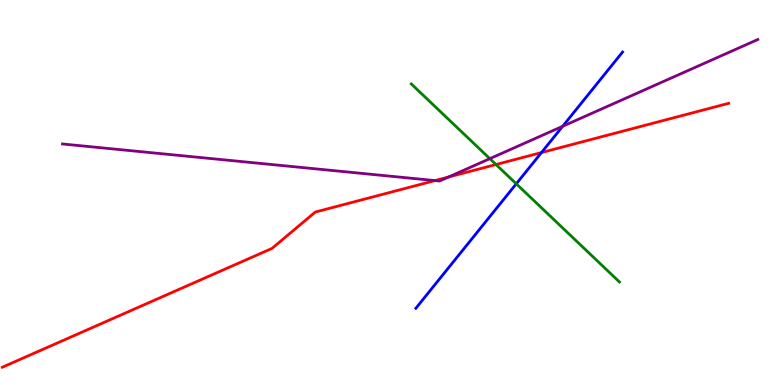[{'lines': ['blue', 'red'], 'intersections': [{'x': 6.99, 'y': 6.04}]}, {'lines': ['green', 'red'], 'intersections': [{'x': 6.4, 'y': 5.73}]}, {'lines': ['purple', 'red'], 'intersections': [{'x': 5.61, 'y': 5.31}, {'x': 5.79, 'y': 5.4}]}, {'lines': ['blue', 'green'], 'intersections': [{'x': 6.66, 'y': 5.23}]}, {'lines': ['blue', 'purple'], 'intersections': [{'x': 7.26, 'y': 6.72}]}, {'lines': ['green', 'purple'], 'intersections': [{'x': 6.32, 'y': 5.88}]}]